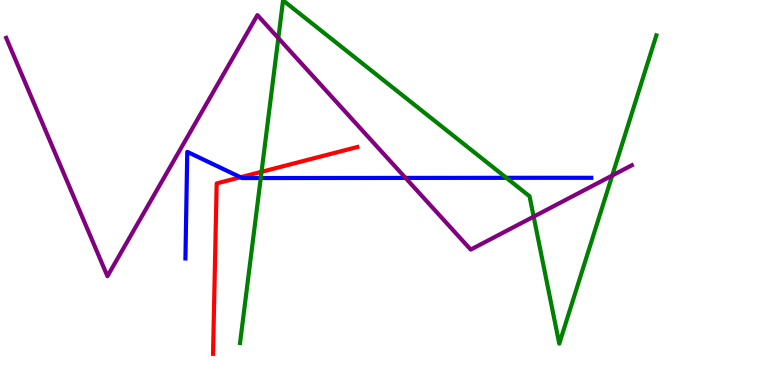[{'lines': ['blue', 'red'], 'intersections': [{'x': 3.1, 'y': 5.4}]}, {'lines': ['green', 'red'], 'intersections': [{'x': 3.37, 'y': 5.54}]}, {'lines': ['purple', 'red'], 'intersections': []}, {'lines': ['blue', 'green'], 'intersections': [{'x': 3.36, 'y': 5.38}, {'x': 6.53, 'y': 5.38}]}, {'lines': ['blue', 'purple'], 'intersections': [{'x': 5.23, 'y': 5.38}]}, {'lines': ['green', 'purple'], 'intersections': [{'x': 3.59, 'y': 9.01}, {'x': 6.89, 'y': 4.37}, {'x': 7.9, 'y': 5.44}]}]